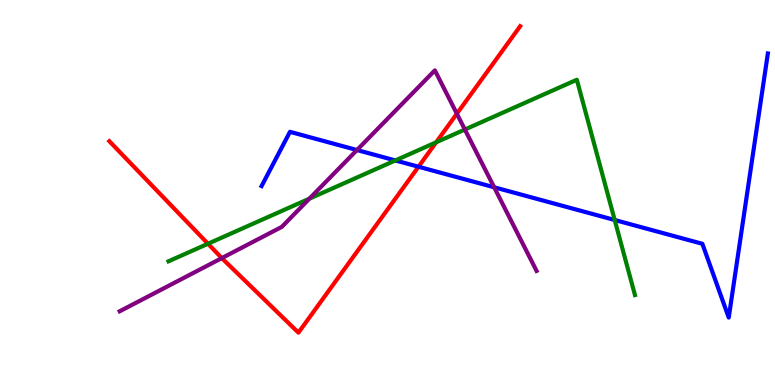[{'lines': ['blue', 'red'], 'intersections': [{'x': 5.4, 'y': 5.67}]}, {'lines': ['green', 'red'], 'intersections': [{'x': 2.68, 'y': 3.67}, {'x': 5.63, 'y': 6.3}]}, {'lines': ['purple', 'red'], 'intersections': [{'x': 2.86, 'y': 3.3}, {'x': 5.89, 'y': 7.05}]}, {'lines': ['blue', 'green'], 'intersections': [{'x': 5.1, 'y': 5.83}, {'x': 7.93, 'y': 4.29}]}, {'lines': ['blue', 'purple'], 'intersections': [{'x': 4.61, 'y': 6.1}, {'x': 6.38, 'y': 5.14}]}, {'lines': ['green', 'purple'], 'intersections': [{'x': 3.99, 'y': 4.84}, {'x': 6.0, 'y': 6.64}]}]